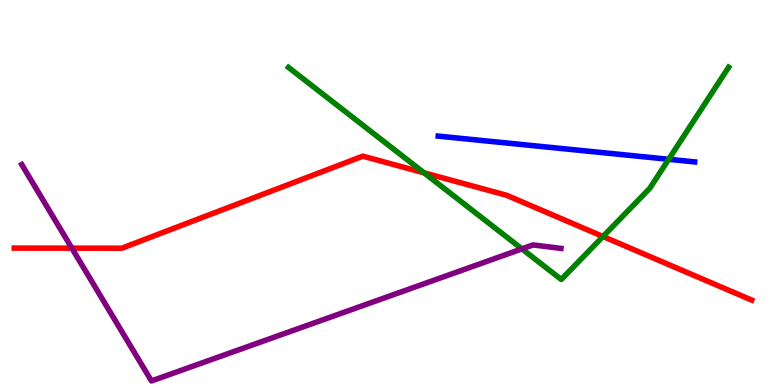[{'lines': ['blue', 'red'], 'intersections': []}, {'lines': ['green', 'red'], 'intersections': [{'x': 5.47, 'y': 5.51}, {'x': 7.78, 'y': 3.86}]}, {'lines': ['purple', 'red'], 'intersections': [{'x': 0.927, 'y': 3.55}]}, {'lines': ['blue', 'green'], 'intersections': [{'x': 8.63, 'y': 5.86}]}, {'lines': ['blue', 'purple'], 'intersections': []}, {'lines': ['green', 'purple'], 'intersections': [{'x': 6.73, 'y': 3.54}]}]